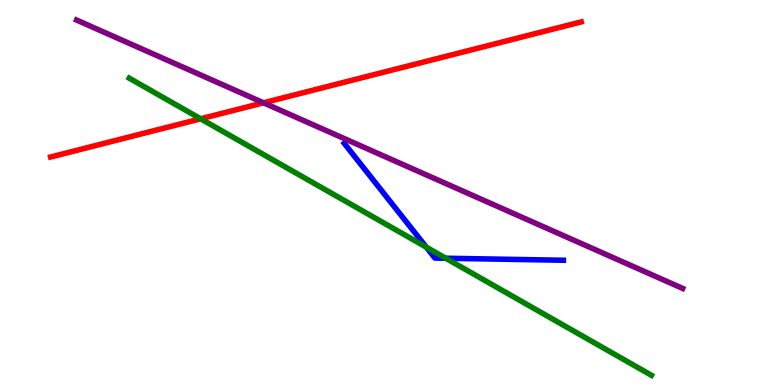[{'lines': ['blue', 'red'], 'intersections': []}, {'lines': ['green', 'red'], 'intersections': [{'x': 2.59, 'y': 6.91}]}, {'lines': ['purple', 'red'], 'intersections': [{'x': 3.4, 'y': 7.33}]}, {'lines': ['blue', 'green'], 'intersections': [{'x': 5.5, 'y': 3.58}, {'x': 5.75, 'y': 3.29}]}, {'lines': ['blue', 'purple'], 'intersections': []}, {'lines': ['green', 'purple'], 'intersections': []}]